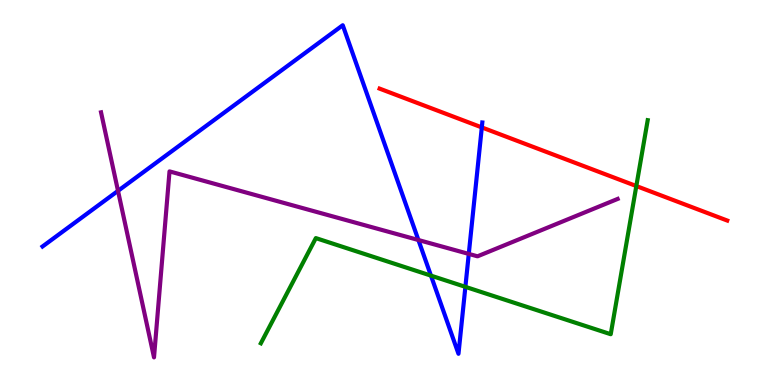[{'lines': ['blue', 'red'], 'intersections': [{'x': 6.22, 'y': 6.69}]}, {'lines': ['green', 'red'], 'intersections': [{'x': 8.21, 'y': 5.17}]}, {'lines': ['purple', 'red'], 'intersections': []}, {'lines': ['blue', 'green'], 'intersections': [{'x': 5.56, 'y': 2.84}, {'x': 6.0, 'y': 2.55}]}, {'lines': ['blue', 'purple'], 'intersections': [{'x': 1.52, 'y': 5.04}, {'x': 5.4, 'y': 3.77}, {'x': 6.05, 'y': 3.4}]}, {'lines': ['green', 'purple'], 'intersections': []}]